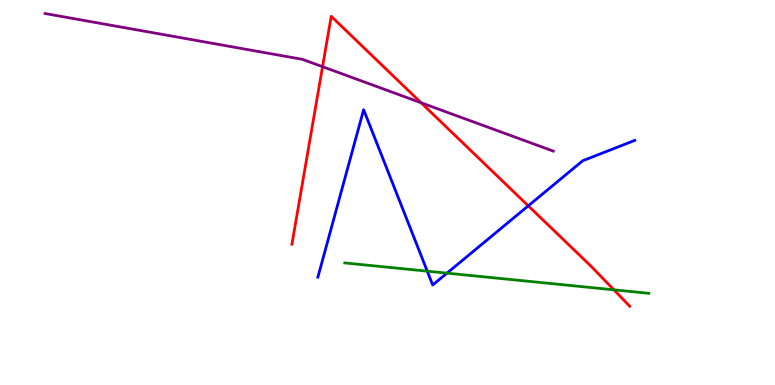[{'lines': ['blue', 'red'], 'intersections': [{'x': 6.82, 'y': 4.65}]}, {'lines': ['green', 'red'], 'intersections': [{'x': 7.92, 'y': 2.47}]}, {'lines': ['purple', 'red'], 'intersections': [{'x': 4.16, 'y': 8.27}, {'x': 5.43, 'y': 7.33}]}, {'lines': ['blue', 'green'], 'intersections': [{'x': 5.51, 'y': 2.96}, {'x': 5.77, 'y': 2.91}]}, {'lines': ['blue', 'purple'], 'intersections': []}, {'lines': ['green', 'purple'], 'intersections': []}]